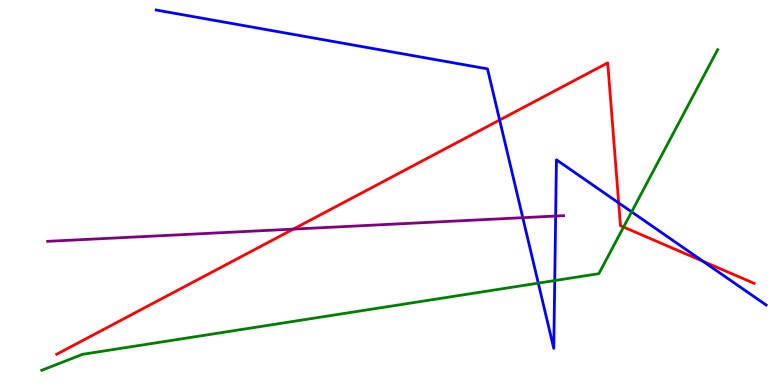[{'lines': ['blue', 'red'], 'intersections': [{'x': 6.45, 'y': 6.88}, {'x': 7.98, 'y': 4.73}, {'x': 9.07, 'y': 3.21}]}, {'lines': ['green', 'red'], 'intersections': [{'x': 8.05, 'y': 4.1}]}, {'lines': ['purple', 'red'], 'intersections': [{'x': 3.79, 'y': 4.05}]}, {'lines': ['blue', 'green'], 'intersections': [{'x': 6.95, 'y': 2.65}, {'x': 7.16, 'y': 2.71}, {'x': 8.15, 'y': 4.5}]}, {'lines': ['blue', 'purple'], 'intersections': [{'x': 6.75, 'y': 4.35}, {'x': 7.17, 'y': 4.39}]}, {'lines': ['green', 'purple'], 'intersections': []}]